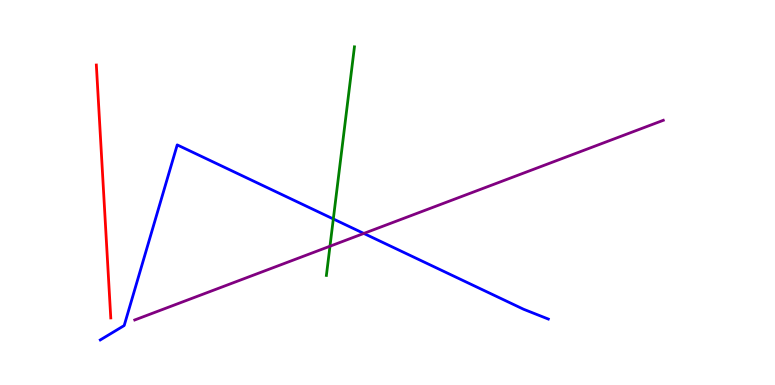[{'lines': ['blue', 'red'], 'intersections': []}, {'lines': ['green', 'red'], 'intersections': []}, {'lines': ['purple', 'red'], 'intersections': []}, {'lines': ['blue', 'green'], 'intersections': [{'x': 4.3, 'y': 4.31}]}, {'lines': ['blue', 'purple'], 'intersections': [{'x': 4.69, 'y': 3.94}]}, {'lines': ['green', 'purple'], 'intersections': [{'x': 4.26, 'y': 3.6}]}]